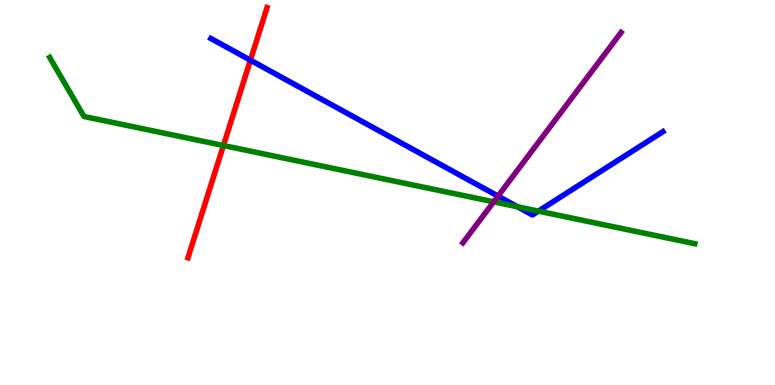[{'lines': ['blue', 'red'], 'intersections': [{'x': 3.23, 'y': 8.44}]}, {'lines': ['green', 'red'], 'intersections': [{'x': 2.88, 'y': 6.22}]}, {'lines': ['purple', 'red'], 'intersections': []}, {'lines': ['blue', 'green'], 'intersections': [{'x': 6.68, 'y': 4.63}, {'x': 6.95, 'y': 4.52}]}, {'lines': ['blue', 'purple'], 'intersections': [{'x': 6.43, 'y': 4.91}]}, {'lines': ['green', 'purple'], 'intersections': [{'x': 6.37, 'y': 4.76}]}]